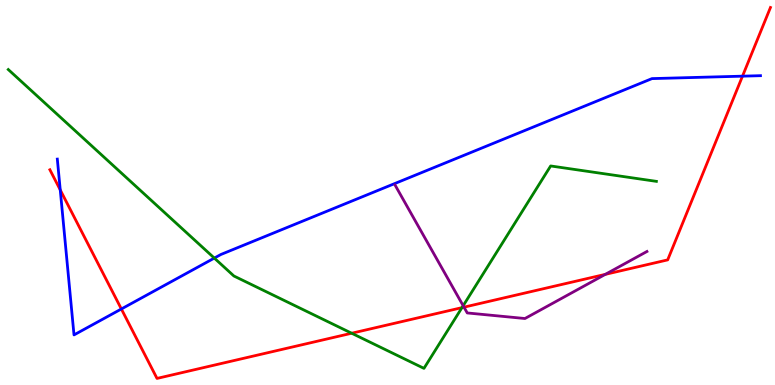[{'lines': ['blue', 'red'], 'intersections': [{'x': 0.777, 'y': 5.07}, {'x': 1.57, 'y': 1.97}, {'x': 9.58, 'y': 8.02}]}, {'lines': ['green', 'red'], 'intersections': [{'x': 4.54, 'y': 1.34}, {'x': 5.96, 'y': 2.01}]}, {'lines': ['purple', 'red'], 'intersections': [{'x': 5.99, 'y': 2.02}, {'x': 7.81, 'y': 2.87}]}, {'lines': ['blue', 'green'], 'intersections': [{'x': 2.77, 'y': 3.3}]}, {'lines': ['blue', 'purple'], 'intersections': []}, {'lines': ['green', 'purple'], 'intersections': [{'x': 5.98, 'y': 2.06}]}]